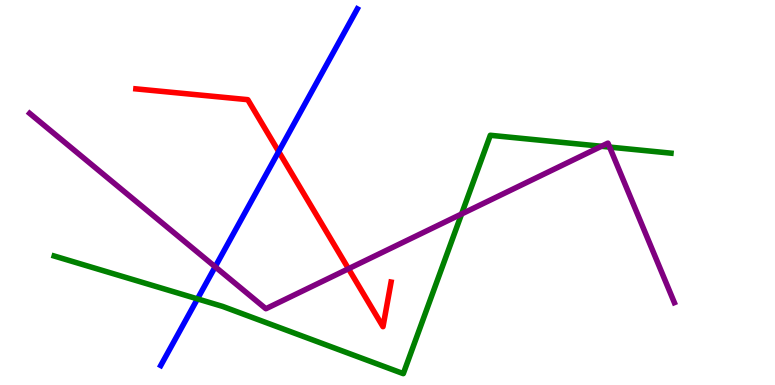[{'lines': ['blue', 'red'], 'intersections': [{'x': 3.6, 'y': 6.06}]}, {'lines': ['green', 'red'], 'intersections': []}, {'lines': ['purple', 'red'], 'intersections': [{'x': 4.5, 'y': 3.02}]}, {'lines': ['blue', 'green'], 'intersections': [{'x': 2.55, 'y': 2.24}]}, {'lines': ['blue', 'purple'], 'intersections': [{'x': 2.78, 'y': 3.07}]}, {'lines': ['green', 'purple'], 'intersections': [{'x': 5.96, 'y': 4.44}, {'x': 7.76, 'y': 6.2}, {'x': 7.87, 'y': 6.18}]}]